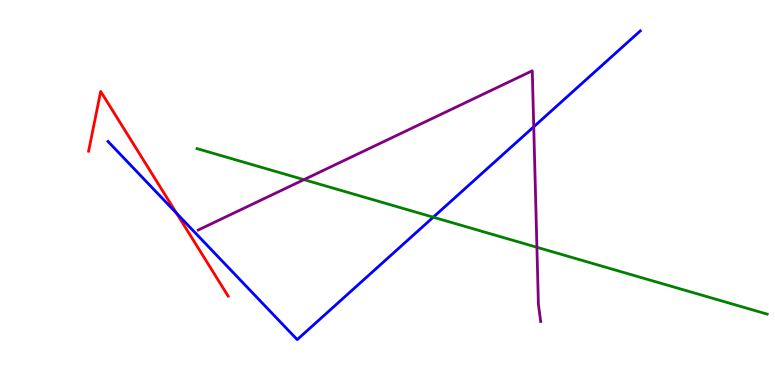[{'lines': ['blue', 'red'], 'intersections': [{'x': 2.28, 'y': 4.46}]}, {'lines': ['green', 'red'], 'intersections': []}, {'lines': ['purple', 'red'], 'intersections': []}, {'lines': ['blue', 'green'], 'intersections': [{'x': 5.59, 'y': 4.36}]}, {'lines': ['blue', 'purple'], 'intersections': [{'x': 6.89, 'y': 6.71}]}, {'lines': ['green', 'purple'], 'intersections': [{'x': 3.92, 'y': 5.33}, {'x': 6.93, 'y': 3.58}]}]